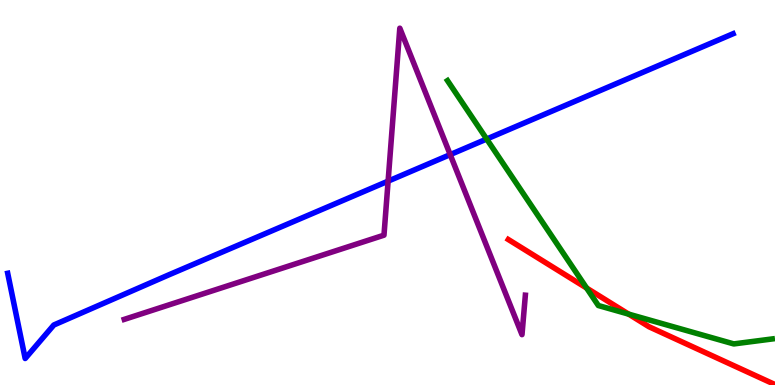[{'lines': ['blue', 'red'], 'intersections': []}, {'lines': ['green', 'red'], 'intersections': [{'x': 7.57, 'y': 2.52}, {'x': 8.11, 'y': 1.84}]}, {'lines': ['purple', 'red'], 'intersections': []}, {'lines': ['blue', 'green'], 'intersections': [{'x': 6.28, 'y': 6.39}]}, {'lines': ['blue', 'purple'], 'intersections': [{'x': 5.01, 'y': 5.29}, {'x': 5.81, 'y': 5.98}]}, {'lines': ['green', 'purple'], 'intersections': []}]